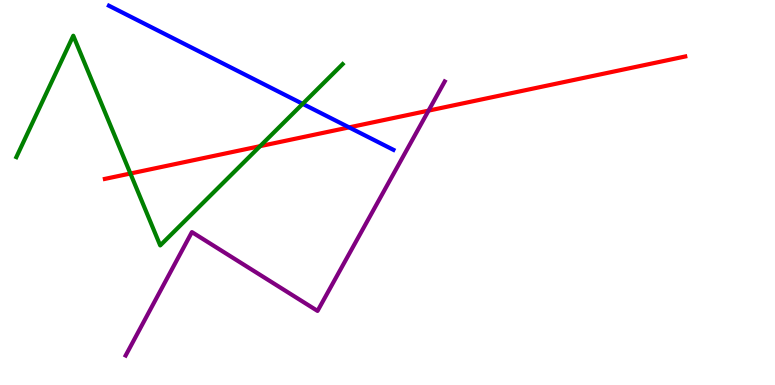[{'lines': ['blue', 'red'], 'intersections': [{'x': 4.5, 'y': 6.69}]}, {'lines': ['green', 'red'], 'intersections': [{'x': 1.68, 'y': 5.49}, {'x': 3.36, 'y': 6.2}]}, {'lines': ['purple', 'red'], 'intersections': [{'x': 5.53, 'y': 7.13}]}, {'lines': ['blue', 'green'], 'intersections': [{'x': 3.91, 'y': 7.3}]}, {'lines': ['blue', 'purple'], 'intersections': []}, {'lines': ['green', 'purple'], 'intersections': []}]